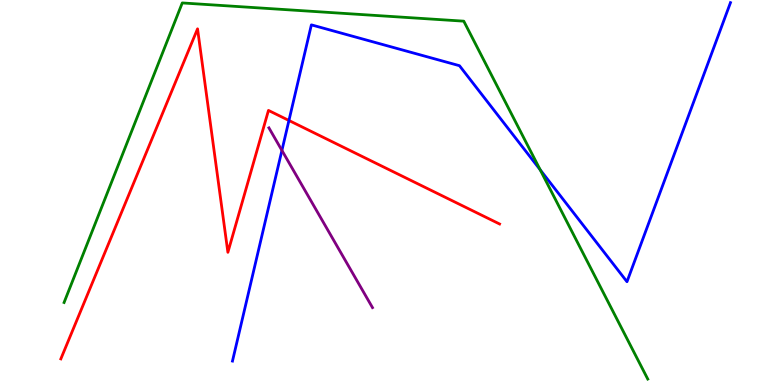[{'lines': ['blue', 'red'], 'intersections': [{'x': 3.73, 'y': 6.87}]}, {'lines': ['green', 'red'], 'intersections': []}, {'lines': ['purple', 'red'], 'intersections': []}, {'lines': ['blue', 'green'], 'intersections': [{'x': 6.97, 'y': 5.59}]}, {'lines': ['blue', 'purple'], 'intersections': [{'x': 3.64, 'y': 6.09}]}, {'lines': ['green', 'purple'], 'intersections': []}]